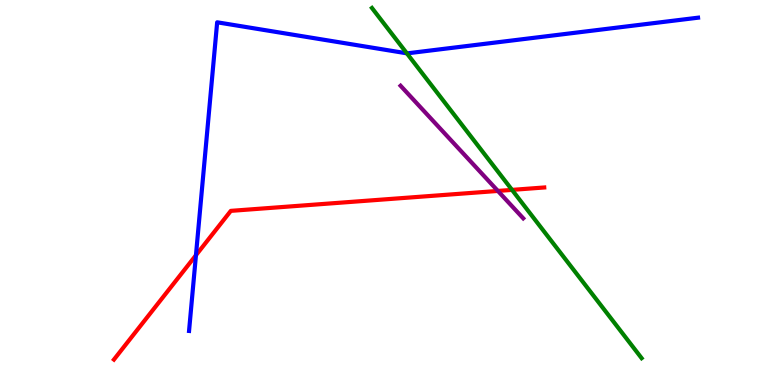[{'lines': ['blue', 'red'], 'intersections': [{'x': 2.53, 'y': 3.37}]}, {'lines': ['green', 'red'], 'intersections': [{'x': 6.61, 'y': 5.07}]}, {'lines': ['purple', 'red'], 'intersections': [{'x': 6.42, 'y': 5.04}]}, {'lines': ['blue', 'green'], 'intersections': [{'x': 5.25, 'y': 8.61}]}, {'lines': ['blue', 'purple'], 'intersections': []}, {'lines': ['green', 'purple'], 'intersections': []}]